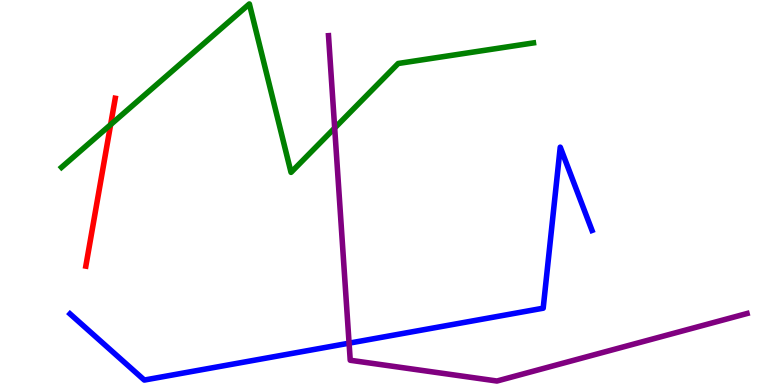[{'lines': ['blue', 'red'], 'intersections': []}, {'lines': ['green', 'red'], 'intersections': [{'x': 1.43, 'y': 6.76}]}, {'lines': ['purple', 'red'], 'intersections': []}, {'lines': ['blue', 'green'], 'intersections': []}, {'lines': ['blue', 'purple'], 'intersections': [{'x': 4.5, 'y': 1.09}]}, {'lines': ['green', 'purple'], 'intersections': [{'x': 4.32, 'y': 6.67}]}]